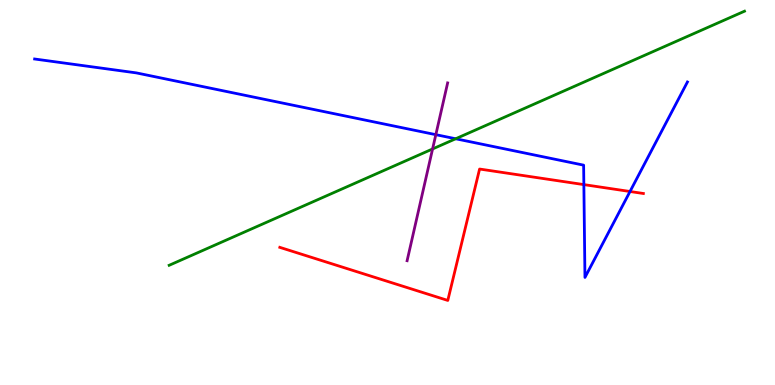[{'lines': ['blue', 'red'], 'intersections': [{'x': 7.53, 'y': 5.21}, {'x': 8.13, 'y': 5.03}]}, {'lines': ['green', 'red'], 'intersections': []}, {'lines': ['purple', 'red'], 'intersections': []}, {'lines': ['blue', 'green'], 'intersections': [{'x': 5.88, 'y': 6.4}]}, {'lines': ['blue', 'purple'], 'intersections': [{'x': 5.62, 'y': 6.5}]}, {'lines': ['green', 'purple'], 'intersections': [{'x': 5.58, 'y': 6.13}]}]